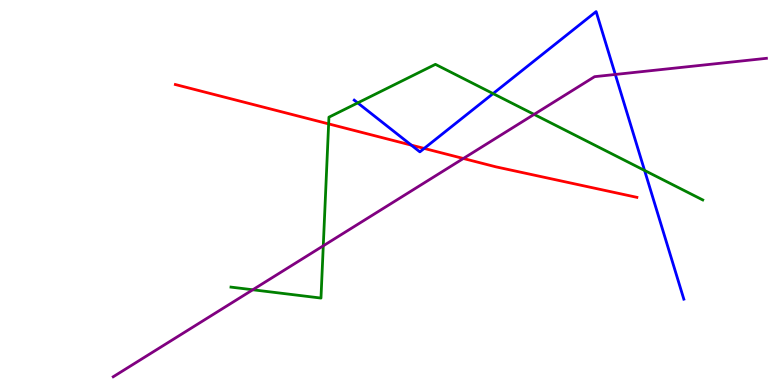[{'lines': ['blue', 'red'], 'intersections': [{'x': 5.31, 'y': 6.23}, {'x': 5.47, 'y': 6.14}]}, {'lines': ['green', 'red'], 'intersections': [{'x': 4.24, 'y': 6.78}]}, {'lines': ['purple', 'red'], 'intersections': [{'x': 5.98, 'y': 5.88}]}, {'lines': ['blue', 'green'], 'intersections': [{'x': 4.62, 'y': 7.33}, {'x': 6.36, 'y': 7.57}, {'x': 8.32, 'y': 5.57}]}, {'lines': ['blue', 'purple'], 'intersections': [{'x': 7.94, 'y': 8.07}]}, {'lines': ['green', 'purple'], 'intersections': [{'x': 3.26, 'y': 2.47}, {'x': 4.17, 'y': 3.62}, {'x': 6.89, 'y': 7.03}]}]